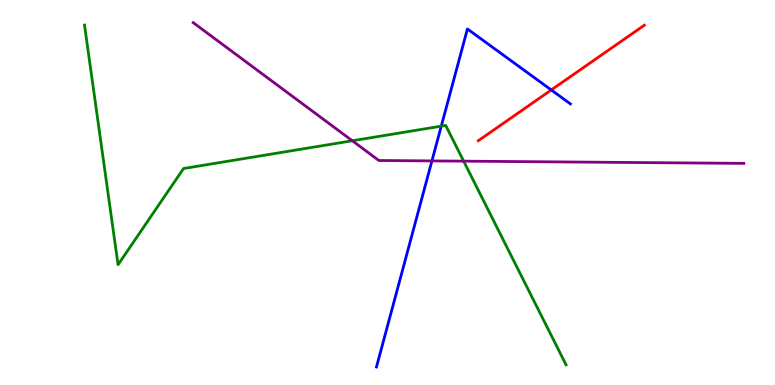[{'lines': ['blue', 'red'], 'intersections': [{'x': 7.11, 'y': 7.66}]}, {'lines': ['green', 'red'], 'intersections': []}, {'lines': ['purple', 'red'], 'intersections': []}, {'lines': ['blue', 'green'], 'intersections': [{'x': 5.69, 'y': 6.72}]}, {'lines': ['blue', 'purple'], 'intersections': [{'x': 5.57, 'y': 5.82}]}, {'lines': ['green', 'purple'], 'intersections': [{'x': 4.55, 'y': 6.34}, {'x': 5.98, 'y': 5.81}]}]